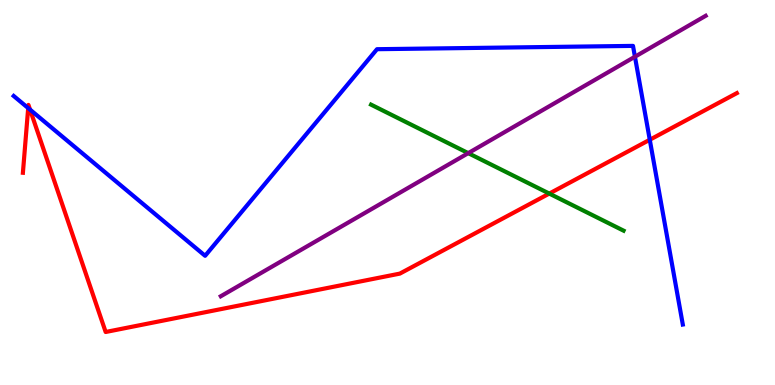[{'lines': ['blue', 'red'], 'intersections': [{'x': 0.364, 'y': 7.19}, {'x': 0.388, 'y': 7.15}, {'x': 8.38, 'y': 6.37}]}, {'lines': ['green', 'red'], 'intersections': [{'x': 7.09, 'y': 4.97}]}, {'lines': ['purple', 'red'], 'intersections': []}, {'lines': ['blue', 'green'], 'intersections': []}, {'lines': ['blue', 'purple'], 'intersections': [{'x': 8.19, 'y': 8.53}]}, {'lines': ['green', 'purple'], 'intersections': [{'x': 6.04, 'y': 6.02}]}]